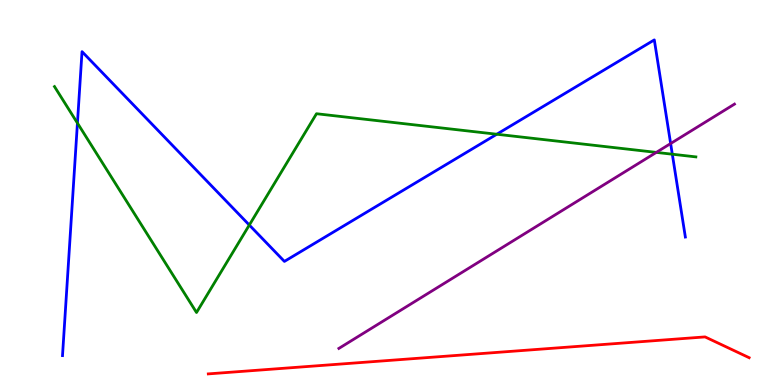[{'lines': ['blue', 'red'], 'intersections': []}, {'lines': ['green', 'red'], 'intersections': []}, {'lines': ['purple', 'red'], 'intersections': []}, {'lines': ['blue', 'green'], 'intersections': [{'x': 0.999, 'y': 6.8}, {'x': 3.22, 'y': 4.15}, {'x': 6.41, 'y': 6.51}, {'x': 8.68, 'y': 5.99}]}, {'lines': ['blue', 'purple'], 'intersections': [{'x': 8.65, 'y': 6.27}]}, {'lines': ['green', 'purple'], 'intersections': [{'x': 8.47, 'y': 6.04}]}]